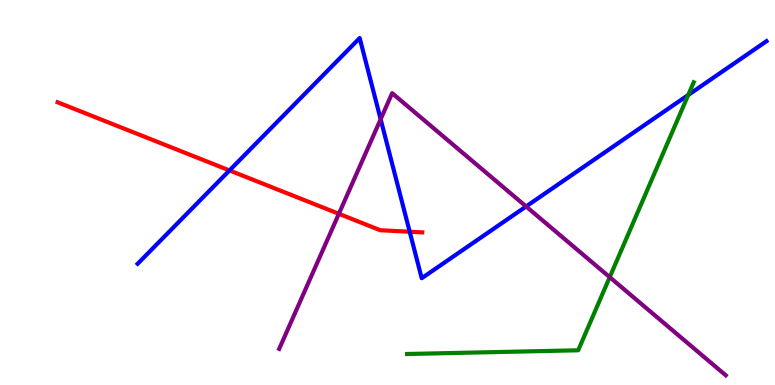[{'lines': ['blue', 'red'], 'intersections': [{'x': 2.96, 'y': 5.57}, {'x': 5.29, 'y': 3.98}]}, {'lines': ['green', 'red'], 'intersections': []}, {'lines': ['purple', 'red'], 'intersections': [{'x': 4.37, 'y': 4.45}]}, {'lines': ['blue', 'green'], 'intersections': [{'x': 8.88, 'y': 7.53}]}, {'lines': ['blue', 'purple'], 'intersections': [{'x': 4.91, 'y': 6.9}, {'x': 6.79, 'y': 4.64}]}, {'lines': ['green', 'purple'], 'intersections': [{'x': 7.87, 'y': 2.8}]}]